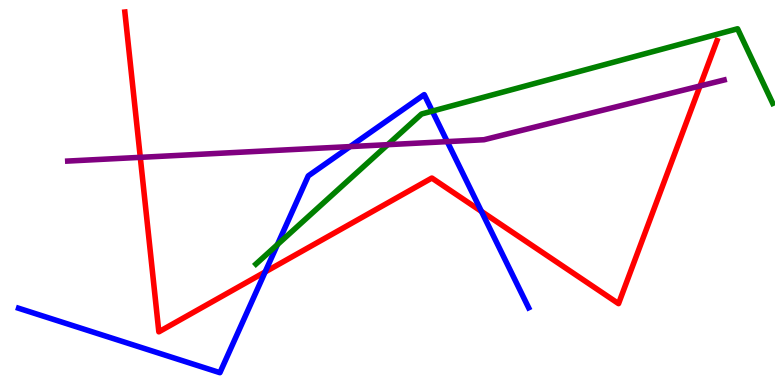[{'lines': ['blue', 'red'], 'intersections': [{'x': 3.42, 'y': 2.94}, {'x': 6.21, 'y': 4.51}]}, {'lines': ['green', 'red'], 'intersections': []}, {'lines': ['purple', 'red'], 'intersections': [{'x': 1.81, 'y': 5.91}, {'x': 9.03, 'y': 7.77}]}, {'lines': ['blue', 'green'], 'intersections': [{'x': 3.58, 'y': 3.65}, {'x': 5.58, 'y': 7.11}]}, {'lines': ['blue', 'purple'], 'intersections': [{'x': 4.52, 'y': 6.19}, {'x': 5.77, 'y': 6.32}]}, {'lines': ['green', 'purple'], 'intersections': [{'x': 5.0, 'y': 6.24}]}]